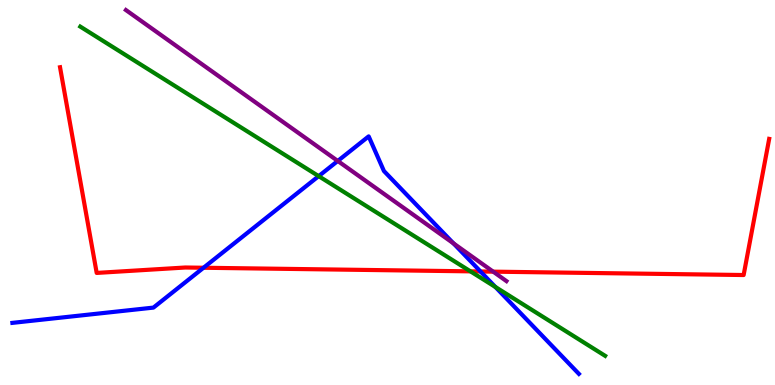[{'lines': ['blue', 'red'], 'intersections': [{'x': 2.63, 'y': 3.05}, {'x': 6.2, 'y': 2.95}]}, {'lines': ['green', 'red'], 'intersections': [{'x': 6.07, 'y': 2.95}]}, {'lines': ['purple', 'red'], 'intersections': [{'x': 6.36, 'y': 2.94}]}, {'lines': ['blue', 'green'], 'intersections': [{'x': 4.11, 'y': 5.42}, {'x': 6.39, 'y': 2.55}]}, {'lines': ['blue', 'purple'], 'intersections': [{'x': 4.36, 'y': 5.82}, {'x': 5.85, 'y': 3.68}]}, {'lines': ['green', 'purple'], 'intersections': []}]